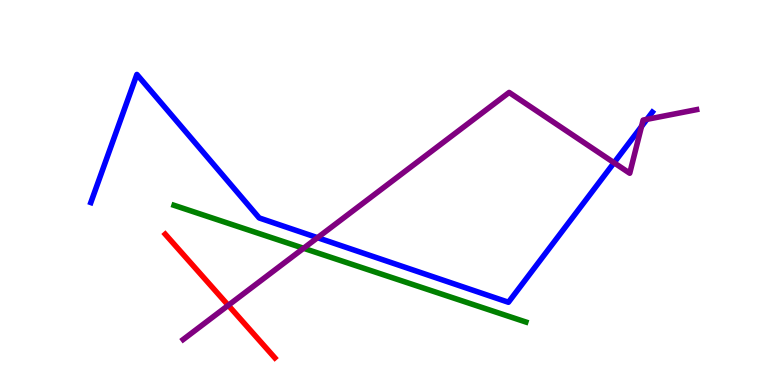[{'lines': ['blue', 'red'], 'intersections': []}, {'lines': ['green', 'red'], 'intersections': []}, {'lines': ['purple', 'red'], 'intersections': [{'x': 2.95, 'y': 2.07}]}, {'lines': ['blue', 'green'], 'intersections': []}, {'lines': ['blue', 'purple'], 'intersections': [{'x': 4.1, 'y': 3.83}, {'x': 7.92, 'y': 5.77}, {'x': 8.28, 'y': 6.72}, {'x': 8.35, 'y': 6.9}]}, {'lines': ['green', 'purple'], 'intersections': [{'x': 3.92, 'y': 3.55}]}]